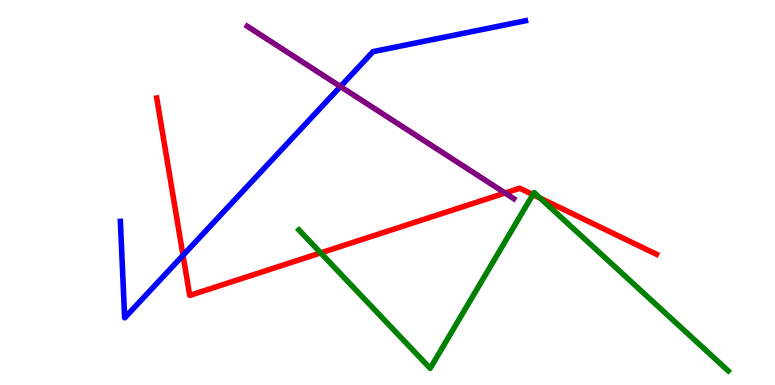[{'lines': ['blue', 'red'], 'intersections': [{'x': 2.36, 'y': 3.37}]}, {'lines': ['green', 'red'], 'intersections': [{'x': 4.14, 'y': 3.43}, {'x': 6.88, 'y': 4.95}, {'x': 6.97, 'y': 4.85}]}, {'lines': ['purple', 'red'], 'intersections': [{'x': 6.52, 'y': 4.99}]}, {'lines': ['blue', 'green'], 'intersections': []}, {'lines': ['blue', 'purple'], 'intersections': [{'x': 4.39, 'y': 7.75}]}, {'lines': ['green', 'purple'], 'intersections': []}]